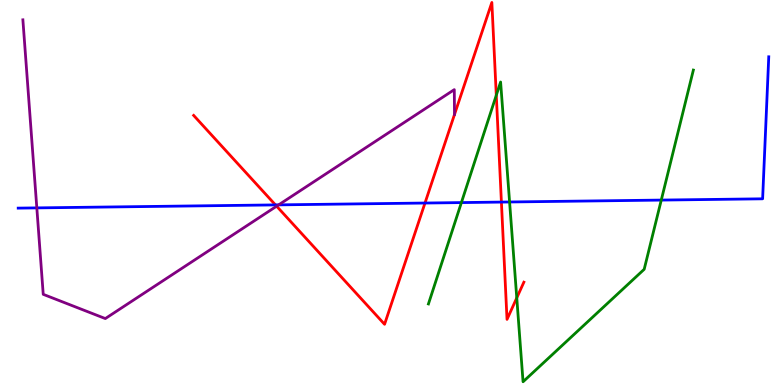[{'lines': ['blue', 'red'], 'intersections': [{'x': 3.55, 'y': 4.68}, {'x': 5.48, 'y': 4.73}, {'x': 6.47, 'y': 4.75}]}, {'lines': ['green', 'red'], 'intersections': [{'x': 6.4, 'y': 7.53}, {'x': 6.67, 'y': 2.26}]}, {'lines': ['purple', 'red'], 'intersections': [{'x': 3.57, 'y': 4.64}]}, {'lines': ['blue', 'green'], 'intersections': [{'x': 5.95, 'y': 4.74}, {'x': 6.58, 'y': 4.75}, {'x': 8.53, 'y': 4.8}]}, {'lines': ['blue', 'purple'], 'intersections': [{'x': 0.475, 'y': 4.6}, {'x': 3.6, 'y': 4.68}]}, {'lines': ['green', 'purple'], 'intersections': []}]